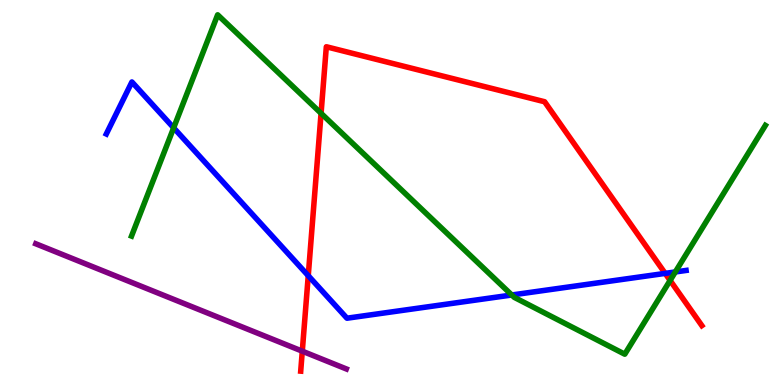[{'lines': ['blue', 'red'], 'intersections': [{'x': 3.98, 'y': 2.84}, {'x': 8.58, 'y': 2.9}]}, {'lines': ['green', 'red'], 'intersections': [{'x': 4.14, 'y': 7.06}, {'x': 8.65, 'y': 2.72}]}, {'lines': ['purple', 'red'], 'intersections': [{'x': 3.9, 'y': 0.878}]}, {'lines': ['blue', 'green'], 'intersections': [{'x': 2.24, 'y': 6.68}, {'x': 6.6, 'y': 2.34}, {'x': 8.71, 'y': 2.94}]}, {'lines': ['blue', 'purple'], 'intersections': []}, {'lines': ['green', 'purple'], 'intersections': []}]